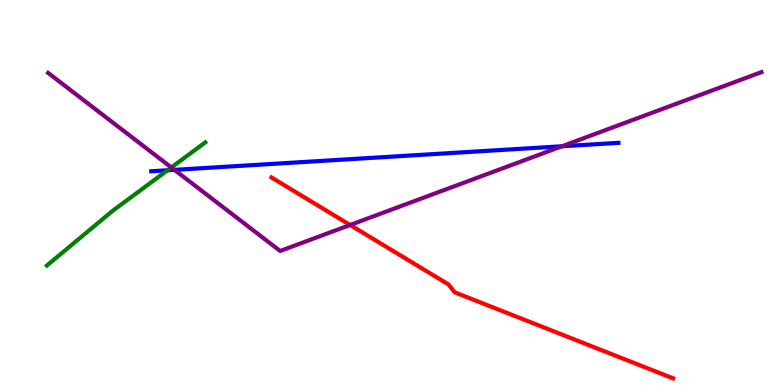[{'lines': ['blue', 'red'], 'intersections': []}, {'lines': ['green', 'red'], 'intersections': []}, {'lines': ['purple', 'red'], 'intersections': [{'x': 4.52, 'y': 4.16}]}, {'lines': ['blue', 'green'], 'intersections': [{'x': 2.16, 'y': 5.58}]}, {'lines': ['blue', 'purple'], 'intersections': [{'x': 2.25, 'y': 5.59}, {'x': 7.25, 'y': 6.2}]}, {'lines': ['green', 'purple'], 'intersections': [{'x': 2.21, 'y': 5.65}]}]